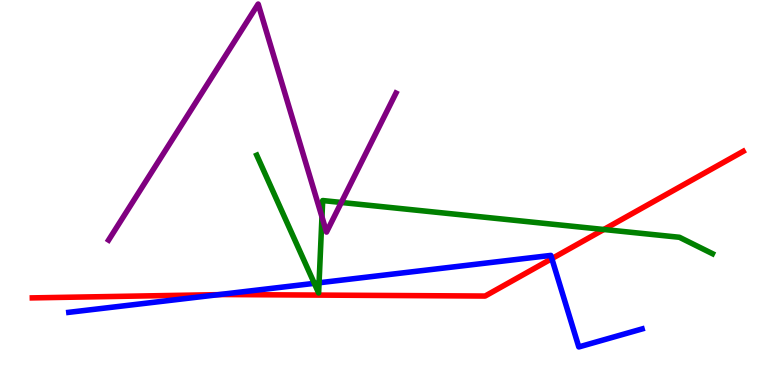[{'lines': ['blue', 'red'], 'intersections': [{'x': 2.82, 'y': 2.35}, {'x': 7.12, 'y': 3.28}]}, {'lines': ['green', 'red'], 'intersections': [{'x': 7.79, 'y': 4.04}]}, {'lines': ['purple', 'red'], 'intersections': []}, {'lines': ['blue', 'green'], 'intersections': [{'x': 4.06, 'y': 2.64}, {'x': 4.12, 'y': 2.66}]}, {'lines': ['blue', 'purple'], 'intersections': []}, {'lines': ['green', 'purple'], 'intersections': [{'x': 4.15, 'y': 4.37}, {'x': 4.4, 'y': 4.74}]}]